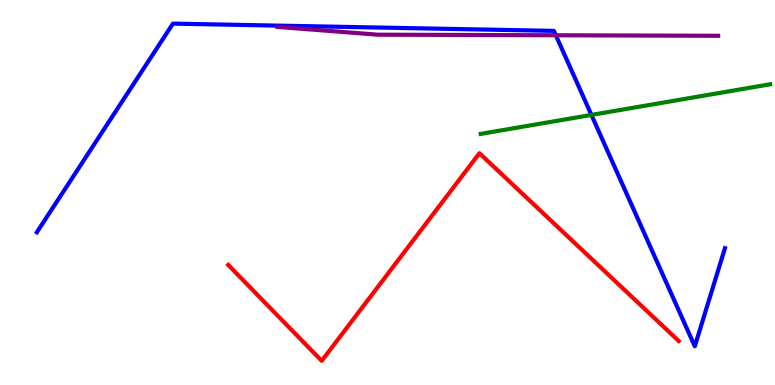[{'lines': ['blue', 'red'], 'intersections': []}, {'lines': ['green', 'red'], 'intersections': []}, {'lines': ['purple', 'red'], 'intersections': []}, {'lines': ['blue', 'green'], 'intersections': [{'x': 7.63, 'y': 7.02}]}, {'lines': ['blue', 'purple'], 'intersections': [{'x': 7.17, 'y': 9.08}]}, {'lines': ['green', 'purple'], 'intersections': []}]